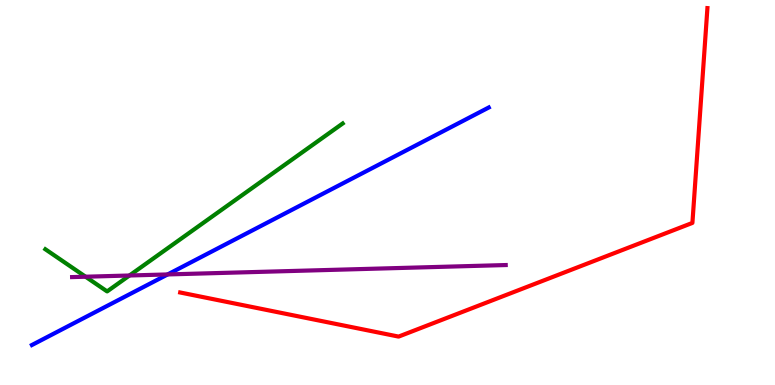[{'lines': ['blue', 'red'], 'intersections': []}, {'lines': ['green', 'red'], 'intersections': []}, {'lines': ['purple', 'red'], 'intersections': []}, {'lines': ['blue', 'green'], 'intersections': []}, {'lines': ['blue', 'purple'], 'intersections': [{'x': 2.16, 'y': 2.87}]}, {'lines': ['green', 'purple'], 'intersections': [{'x': 1.1, 'y': 2.81}, {'x': 1.67, 'y': 2.84}]}]